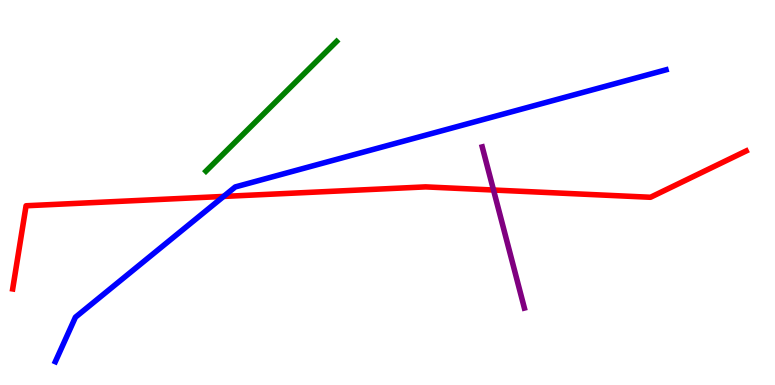[{'lines': ['blue', 'red'], 'intersections': [{'x': 2.89, 'y': 4.9}]}, {'lines': ['green', 'red'], 'intersections': []}, {'lines': ['purple', 'red'], 'intersections': [{'x': 6.37, 'y': 5.06}]}, {'lines': ['blue', 'green'], 'intersections': []}, {'lines': ['blue', 'purple'], 'intersections': []}, {'lines': ['green', 'purple'], 'intersections': []}]